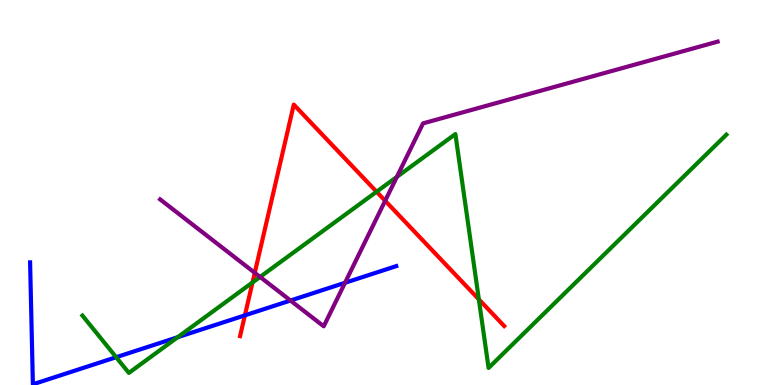[{'lines': ['blue', 'red'], 'intersections': [{'x': 3.16, 'y': 1.81}]}, {'lines': ['green', 'red'], 'intersections': [{'x': 3.26, 'y': 2.66}, {'x': 4.86, 'y': 5.02}, {'x': 6.18, 'y': 2.22}]}, {'lines': ['purple', 'red'], 'intersections': [{'x': 3.29, 'y': 2.91}, {'x': 4.97, 'y': 4.79}]}, {'lines': ['blue', 'green'], 'intersections': [{'x': 1.5, 'y': 0.722}, {'x': 2.29, 'y': 1.24}]}, {'lines': ['blue', 'purple'], 'intersections': [{'x': 3.75, 'y': 2.19}, {'x': 4.45, 'y': 2.66}]}, {'lines': ['green', 'purple'], 'intersections': [{'x': 3.36, 'y': 2.81}, {'x': 5.12, 'y': 5.41}]}]